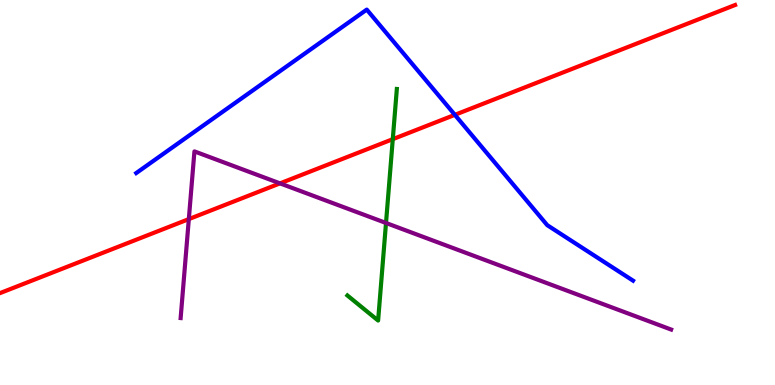[{'lines': ['blue', 'red'], 'intersections': [{'x': 5.87, 'y': 7.02}]}, {'lines': ['green', 'red'], 'intersections': [{'x': 5.07, 'y': 6.39}]}, {'lines': ['purple', 'red'], 'intersections': [{'x': 2.44, 'y': 4.31}, {'x': 3.61, 'y': 5.24}]}, {'lines': ['blue', 'green'], 'intersections': []}, {'lines': ['blue', 'purple'], 'intersections': []}, {'lines': ['green', 'purple'], 'intersections': [{'x': 4.98, 'y': 4.21}]}]